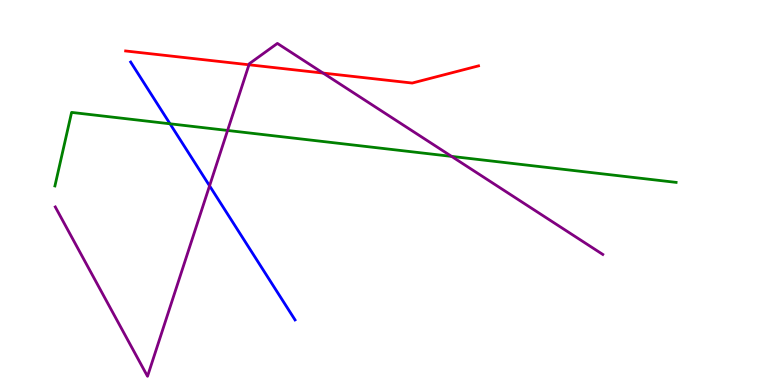[{'lines': ['blue', 'red'], 'intersections': []}, {'lines': ['green', 'red'], 'intersections': []}, {'lines': ['purple', 'red'], 'intersections': [{'x': 3.21, 'y': 8.32}, {'x': 4.17, 'y': 8.1}]}, {'lines': ['blue', 'green'], 'intersections': [{'x': 2.19, 'y': 6.78}]}, {'lines': ['blue', 'purple'], 'intersections': [{'x': 2.7, 'y': 5.17}]}, {'lines': ['green', 'purple'], 'intersections': [{'x': 2.94, 'y': 6.61}, {'x': 5.83, 'y': 5.94}]}]